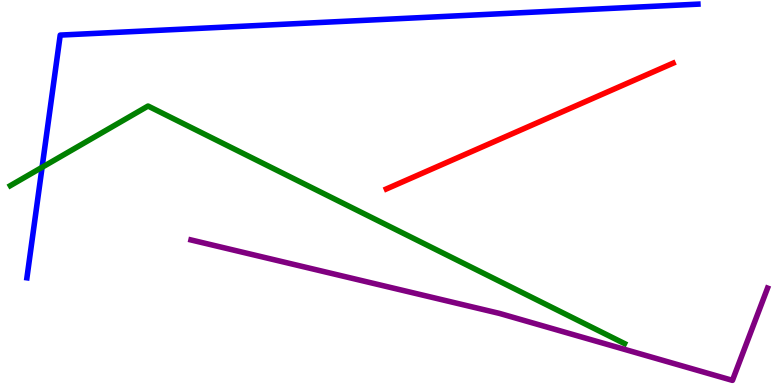[{'lines': ['blue', 'red'], 'intersections': []}, {'lines': ['green', 'red'], 'intersections': []}, {'lines': ['purple', 'red'], 'intersections': []}, {'lines': ['blue', 'green'], 'intersections': [{'x': 0.543, 'y': 5.65}]}, {'lines': ['blue', 'purple'], 'intersections': []}, {'lines': ['green', 'purple'], 'intersections': []}]